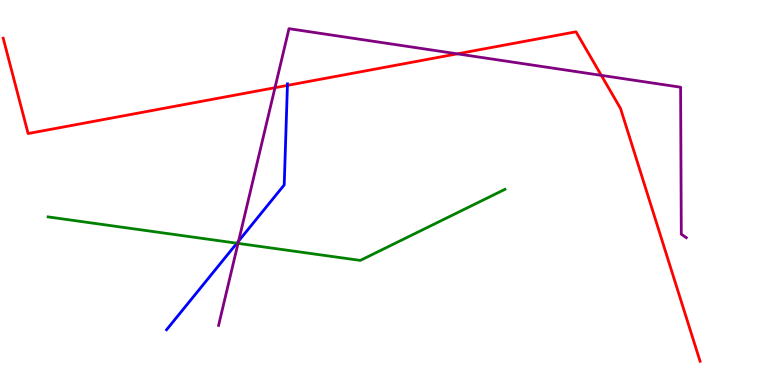[{'lines': ['blue', 'red'], 'intersections': [{'x': 3.71, 'y': 7.78}]}, {'lines': ['green', 'red'], 'intersections': []}, {'lines': ['purple', 'red'], 'intersections': [{'x': 3.55, 'y': 7.72}, {'x': 5.9, 'y': 8.6}, {'x': 7.76, 'y': 8.04}]}, {'lines': ['blue', 'green'], 'intersections': [{'x': 3.06, 'y': 3.68}]}, {'lines': ['blue', 'purple'], 'intersections': [{'x': 3.08, 'y': 3.74}]}, {'lines': ['green', 'purple'], 'intersections': [{'x': 3.07, 'y': 3.68}]}]